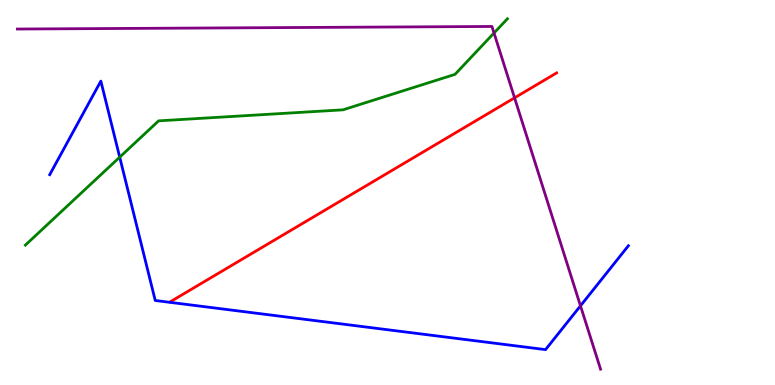[{'lines': ['blue', 'red'], 'intersections': []}, {'lines': ['green', 'red'], 'intersections': []}, {'lines': ['purple', 'red'], 'intersections': [{'x': 6.64, 'y': 7.46}]}, {'lines': ['blue', 'green'], 'intersections': [{'x': 1.54, 'y': 5.92}]}, {'lines': ['blue', 'purple'], 'intersections': [{'x': 7.49, 'y': 2.06}]}, {'lines': ['green', 'purple'], 'intersections': [{'x': 6.37, 'y': 9.14}]}]